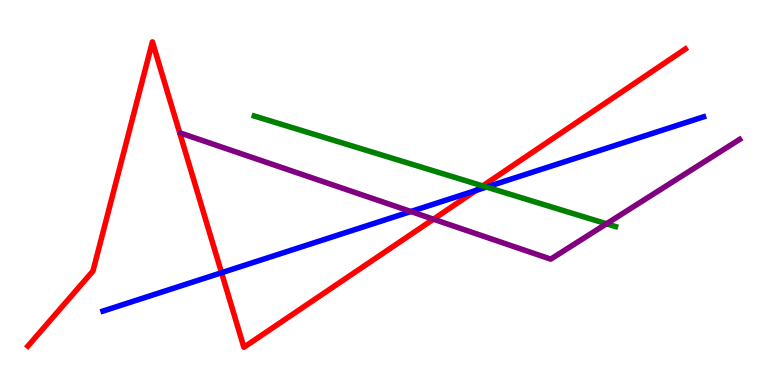[{'lines': ['blue', 'red'], 'intersections': [{'x': 2.86, 'y': 2.92}, {'x': 6.14, 'y': 5.05}]}, {'lines': ['green', 'red'], 'intersections': [{'x': 6.23, 'y': 5.17}]}, {'lines': ['purple', 'red'], 'intersections': [{'x': 5.59, 'y': 4.31}]}, {'lines': ['blue', 'green'], 'intersections': [{'x': 6.28, 'y': 5.14}]}, {'lines': ['blue', 'purple'], 'intersections': [{'x': 5.3, 'y': 4.51}]}, {'lines': ['green', 'purple'], 'intersections': [{'x': 7.83, 'y': 4.19}]}]